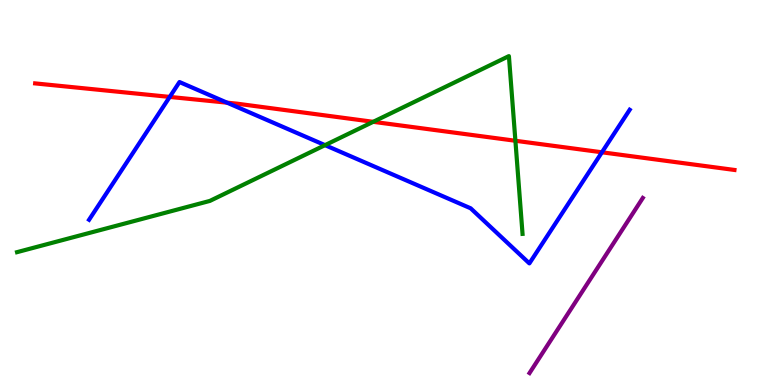[{'lines': ['blue', 'red'], 'intersections': [{'x': 2.19, 'y': 7.48}, {'x': 2.93, 'y': 7.33}, {'x': 7.77, 'y': 6.04}]}, {'lines': ['green', 'red'], 'intersections': [{'x': 4.82, 'y': 6.84}, {'x': 6.65, 'y': 6.34}]}, {'lines': ['purple', 'red'], 'intersections': []}, {'lines': ['blue', 'green'], 'intersections': [{'x': 4.19, 'y': 6.23}]}, {'lines': ['blue', 'purple'], 'intersections': []}, {'lines': ['green', 'purple'], 'intersections': []}]